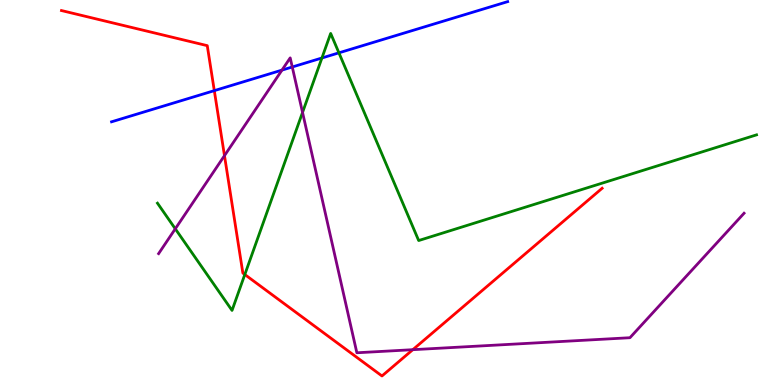[{'lines': ['blue', 'red'], 'intersections': [{'x': 2.77, 'y': 7.65}]}, {'lines': ['green', 'red'], 'intersections': [{'x': 3.16, 'y': 2.87}]}, {'lines': ['purple', 'red'], 'intersections': [{'x': 2.9, 'y': 5.96}, {'x': 5.33, 'y': 0.917}]}, {'lines': ['blue', 'green'], 'intersections': [{'x': 4.15, 'y': 8.49}, {'x': 4.37, 'y': 8.63}]}, {'lines': ['blue', 'purple'], 'intersections': [{'x': 3.64, 'y': 8.18}, {'x': 3.77, 'y': 8.26}]}, {'lines': ['green', 'purple'], 'intersections': [{'x': 2.26, 'y': 4.06}, {'x': 3.9, 'y': 7.08}]}]